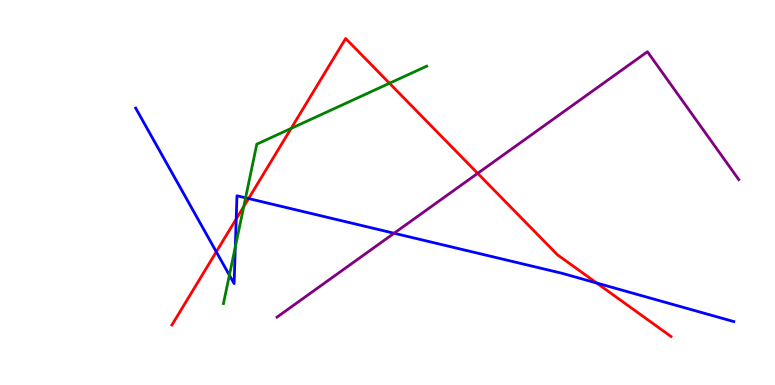[{'lines': ['blue', 'red'], 'intersections': [{'x': 2.79, 'y': 3.46}, {'x': 3.05, 'y': 4.31}, {'x': 3.21, 'y': 4.84}, {'x': 7.7, 'y': 2.65}]}, {'lines': ['green', 'red'], 'intersections': [{'x': 3.15, 'y': 4.64}, {'x': 3.76, 'y': 6.66}, {'x': 5.03, 'y': 7.84}]}, {'lines': ['purple', 'red'], 'intersections': [{'x': 6.16, 'y': 5.5}]}, {'lines': ['blue', 'green'], 'intersections': [{'x': 2.96, 'y': 2.85}, {'x': 3.04, 'y': 3.59}, {'x': 3.17, 'y': 4.86}]}, {'lines': ['blue', 'purple'], 'intersections': [{'x': 5.08, 'y': 3.94}]}, {'lines': ['green', 'purple'], 'intersections': []}]